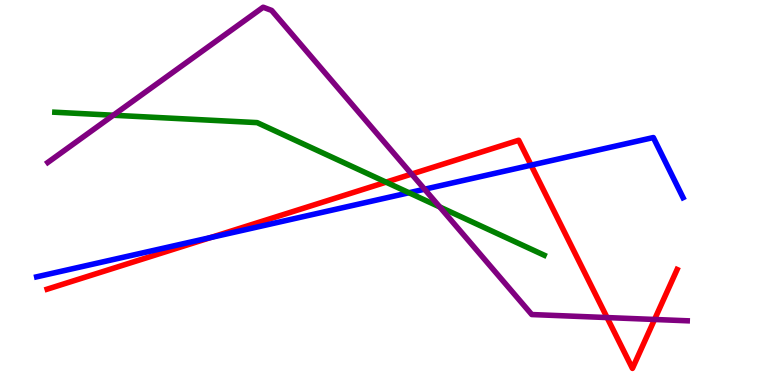[{'lines': ['blue', 'red'], 'intersections': [{'x': 2.72, 'y': 3.83}, {'x': 6.85, 'y': 5.71}]}, {'lines': ['green', 'red'], 'intersections': [{'x': 4.98, 'y': 5.27}]}, {'lines': ['purple', 'red'], 'intersections': [{'x': 5.31, 'y': 5.48}, {'x': 7.83, 'y': 1.75}, {'x': 8.45, 'y': 1.7}]}, {'lines': ['blue', 'green'], 'intersections': [{'x': 5.28, 'y': 4.99}]}, {'lines': ['blue', 'purple'], 'intersections': [{'x': 5.48, 'y': 5.09}]}, {'lines': ['green', 'purple'], 'intersections': [{'x': 1.46, 'y': 7.01}, {'x': 5.67, 'y': 4.62}]}]